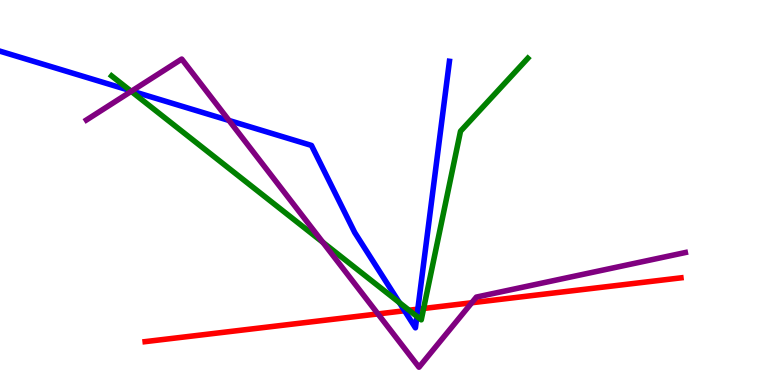[{'lines': ['blue', 'red'], 'intersections': [{'x': 5.22, 'y': 1.93}, {'x': 5.39, 'y': 1.97}]}, {'lines': ['green', 'red'], 'intersections': [{'x': 5.28, 'y': 1.94}, {'x': 5.47, 'y': 1.99}]}, {'lines': ['purple', 'red'], 'intersections': [{'x': 4.88, 'y': 1.85}, {'x': 6.09, 'y': 2.14}]}, {'lines': ['blue', 'green'], 'intersections': [{'x': 1.68, 'y': 7.65}, {'x': 5.15, 'y': 2.14}, {'x': 5.38, 'y': 1.78}]}, {'lines': ['blue', 'purple'], 'intersections': [{'x': 1.7, 'y': 7.64}, {'x': 2.96, 'y': 6.87}]}, {'lines': ['green', 'purple'], 'intersections': [{'x': 1.69, 'y': 7.63}, {'x': 4.17, 'y': 3.71}]}]